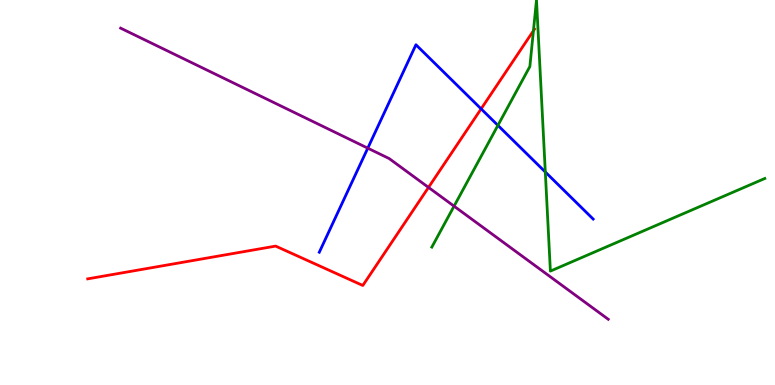[{'lines': ['blue', 'red'], 'intersections': [{'x': 6.21, 'y': 7.17}]}, {'lines': ['green', 'red'], 'intersections': [{'x': 6.88, 'y': 9.2}]}, {'lines': ['purple', 'red'], 'intersections': [{'x': 5.53, 'y': 5.13}]}, {'lines': ['blue', 'green'], 'intersections': [{'x': 6.42, 'y': 6.74}, {'x': 7.04, 'y': 5.53}]}, {'lines': ['blue', 'purple'], 'intersections': [{'x': 4.75, 'y': 6.15}]}, {'lines': ['green', 'purple'], 'intersections': [{'x': 5.86, 'y': 4.65}]}]